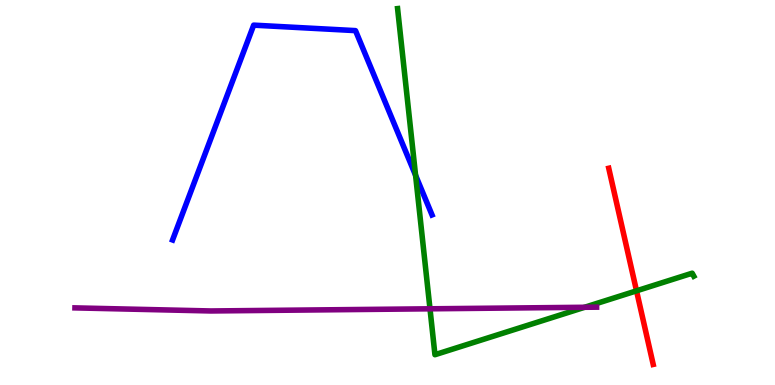[{'lines': ['blue', 'red'], 'intersections': []}, {'lines': ['green', 'red'], 'intersections': [{'x': 8.21, 'y': 2.45}]}, {'lines': ['purple', 'red'], 'intersections': []}, {'lines': ['blue', 'green'], 'intersections': [{'x': 5.36, 'y': 5.45}]}, {'lines': ['blue', 'purple'], 'intersections': []}, {'lines': ['green', 'purple'], 'intersections': [{'x': 5.55, 'y': 1.98}, {'x': 7.54, 'y': 2.02}]}]